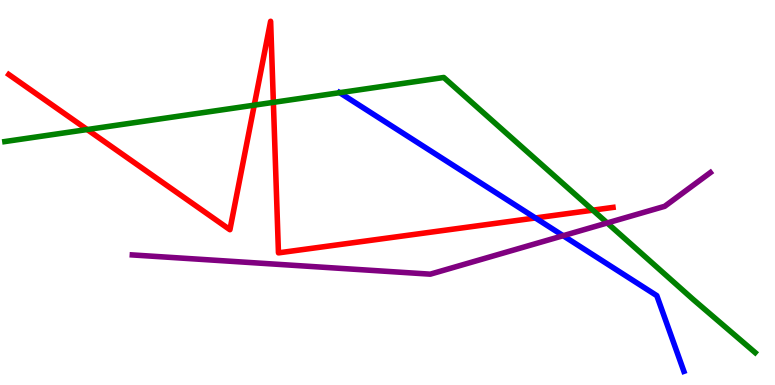[{'lines': ['blue', 'red'], 'intersections': [{'x': 6.91, 'y': 4.34}]}, {'lines': ['green', 'red'], 'intersections': [{'x': 1.12, 'y': 6.64}, {'x': 3.28, 'y': 7.27}, {'x': 3.53, 'y': 7.34}, {'x': 7.65, 'y': 4.54}]}, {'lines': ['purple', 'red'], 'intersections': []}, {'lines': ['blue', 'green'], 'intersections': [{'x': 4.38, 'y': 7.59}]}, {'lines': ['blue', 'purple'], 'intersections': [{'x': 7.27, 'y': 3.88}]}, {'lines': ['green', 'purple'], 'intersections': [{'x': 7.84, 'y': 4.21}]}]